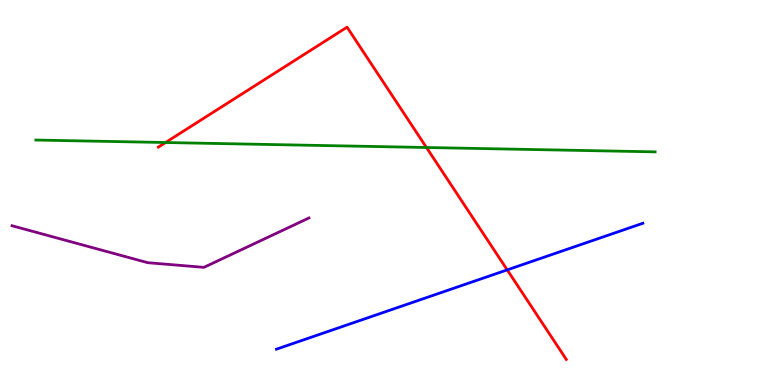[{'lines': ['blue', 'red'], 'intersections': [{'x': 6.54, 'y': 2.99}]}, {'lines': ['green', 'red'], 'intersections': [{'x': 2.14, 'y': 6.3}, {'x': 5.5, 'y': 6.17}]}, {'lines': ['purple', 'red'], 'intersections': []}, {'lines': ['blue', 'green'], 'intersections': []}, {'lines': ['blue', 'purple'], 'intersections': []}, {'lines': ['green', 'purple'], 'intersections': []}]